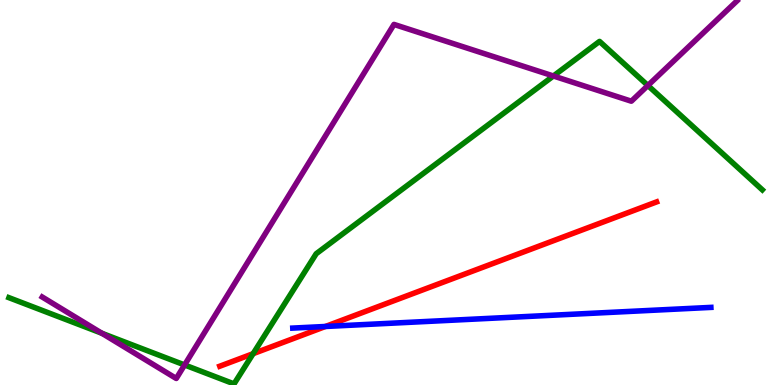[{'lines': ['blue', 'red'], 'intersections': [{'x': 4.2, 'y': 1.52}]}, {'lines': ['green', 'red'], 'intersections': [{'x': 3.27, 'y': 0.814}]}, {'lines': ['purple', 'red'], 'intersections': []}, {'lines': ['blue', 'green'], 'intersections': []}, {'lines': ['blue', 'purple'], 'intersections': []}, {'lines': ['green', 'purple'], 'intersections': [{'x': 1.31, 'y': 1.34}, {'x': 2.38, 'y': 0.521}, {'x': 7.14, 'y': 8.03}, {'x': 8.36, 'y': 7.78}]}]